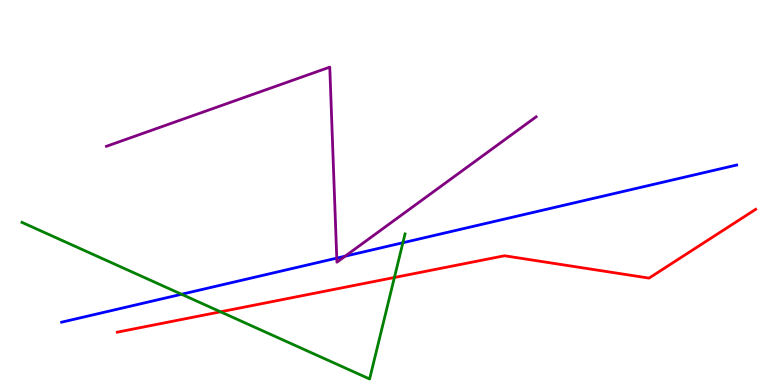[{'lines': ['blue', 'red'], 'intersections': []}, {'lines': ['green', 'red'], 'intersections': [{'x': 2.85, 'y': 1.9}, {'x': 5.09, 'y': 2.79}]}, {'lines': ['purple', 'red'], 'intersections': []}, {'lines': ['blue', 'green'], 'intersections': [{'x': 2.34, 'y': 2.36}, {'x': 5.2, 'y': 3.7}]}, {'lines': ['blue', 'purple'], 'intersections': [{'x': 4.35, 'y': 3.3}, {'x': 4.45, 'y': 3.35}]}, {'lines': ['green', 'purple'], 'intersections': []}]